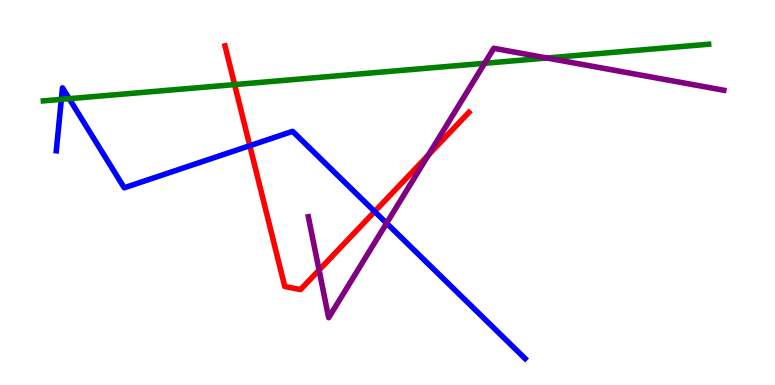[{'lines': ['blue', 'red'], 'intersections': [{'x': 3.22, 'y': 6.22}, {'x': 4.83, 'y': 4.51}]}, {'lines': ['green', 'red'], 'intersections': [{'x': 3.03, 'y': 7.8}]}, {'lines': ['purple', 'red'], 'intersections': [{'x': 4.12, 'y': 2.99}, {'x': 5.53, 'y': 5.97}]}, {'lines': ['blue', 'green'], 'intersections': [{'x': 0.791, 'y': 7.42}, {'x': 0.893, 'y': 7.44}]}, {'lines': ['blue', 'purple'], 'intersections': [{'x': 4.99, 'y': 4.2}]}, {'lines': ['green', 'purple'], 'intersections': [{'x': 6.25, 'y': 8.36}, {'x': 7.06, 'y': 8.49}]}]